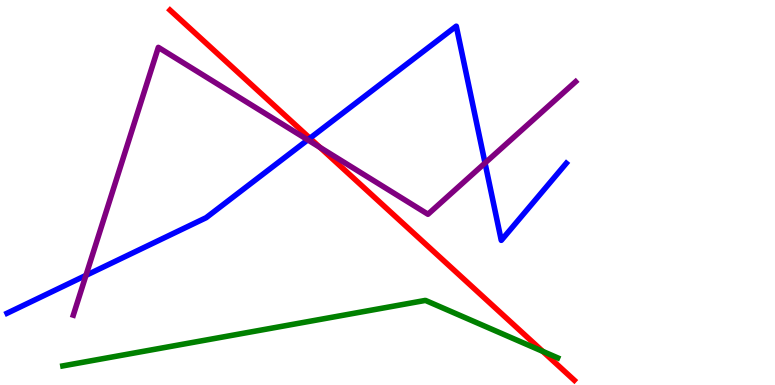[{'lines': ['blue', 'red'], 'intersections': [{'x': 4.0, 'y': 6.41}]}, {'lines': ['green', 'red'], 'intersections': [{'x': 7.0, 'y': 0.873}]}, {'lines': ['purple', 'red'], 'intersections': [{'x': 4.13, 'y': 6.17}]}, {'lines': ['blue', 'green'], 'intersections': []}, {'lines': ['blue', 'purple'], 'intersections': [{'x': 1.11, 'y': 2.85}, {'x': 3.97, 'y': 6.37}, {'x': 6.26, 'y': 5.77}]}, {'lines': ['green', 'purple'], 'intersections': []}]